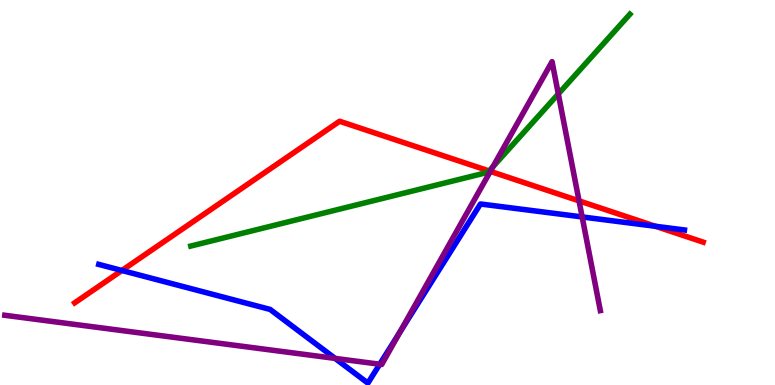[{'lines': ['blue', 'red'], 'intersections': [{'x': 1.57, 'y': 2.97}, {'x': 8.46, 'y': 4.12}]}, {'lines': ['green', 'red'], 'intersections': [{'x': 6.31, 'y': 5.56}]}, {'lines': ['purple', 'red'], 'intersections': [{'x': 6.33, 'y': 5.55}, {'x': 7.47, 'y': 4.78}]}, {'lines': ['blue', 'green'], 'intersections': []}, {'lines': ['blue', 'purple'], 'intersections': [{'x': 4.32, 'y': 0.691}, {'x': 4.9, 'y': 0.54}, {'x': 5.16, 'y': 1.37}, {'x': 7.51, 'y': 4.37}]}, {'lines': ['green', 'purple'], 'intersections': [{'x': 6.36, 'y': 5.67}, {'x': 7.2, 'y': 7.56}]}]